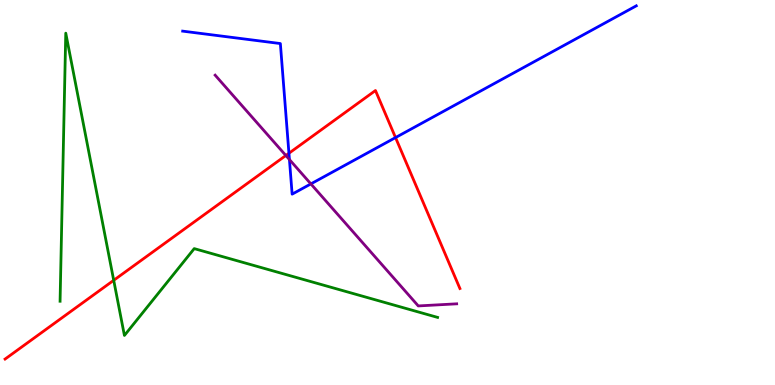[{'lines': ['blue', 'red'], 'intersections': [{'x': 3.73, 'y': 6.02}, {'x': 5.1, 'y': 6.43}]}, {'lines': ['green', 'red'], 'intersections': [{'x': 1.47, 'y': 2.72}]}, {'lines': ['purple', 'red'], 'intersections': [{'x': 3.69, 'y': 5.96}]}, {'lines': ['blue', 'green'], 'intersections': []}, {'lines': ['blue', 'purple'], 'intersections': [{'x': 3.73, 'y': 5.86}, {'x': 4.01, 'y': 5.22}]}, {'lines': ['green', 'purple'], 'intersections': []}]